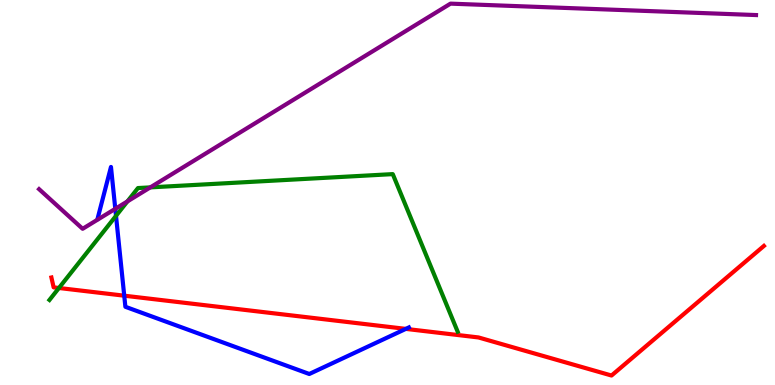[{'lines': ['blue', 'red'], 'intersections': [{'x': 1.6, 'y': 2.32}, {'x': 5.24, 'y': 1.46}]}, {'lines': ['green', 'red'], 'intersections': [{'x': 0.76, 'y': 2.52}]}, {'lines': ['purple', 'red'], 'intersections': []}, {'lines': ['blue', 'green'], 'intersections': [{'x': 1.5, 'y': 4.39}]}, {'lines': ['blue', 'purple'], 'intersections': [{'x': 1.49, 'y': 4.58}]}, {'lines': ['green', 'purple'], 'intersections': [{'x': 1.64, 'y': 4.77}, {'x': 1.94, 'y': 5.13}]}]